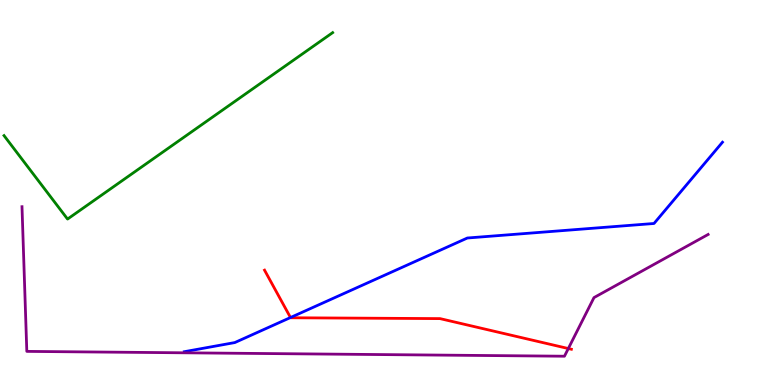[{'lines': ['blue', 'red'], 'intersections': [{'x': 3.75, 'y': 1.75}]}, {'lines': ['green', 'red'], 'intersections': []}, {'lines': ['purple', 'red'], 'intersections': [{'x': 7.33, 'y': 0.947}]}, {'lines': ['blue', 'green'], 'intersections': []}, {'lines': ['blue', 'purple'], 'intersections': []}, {'lines': ['green', 'purple'], 'intersections': []}]